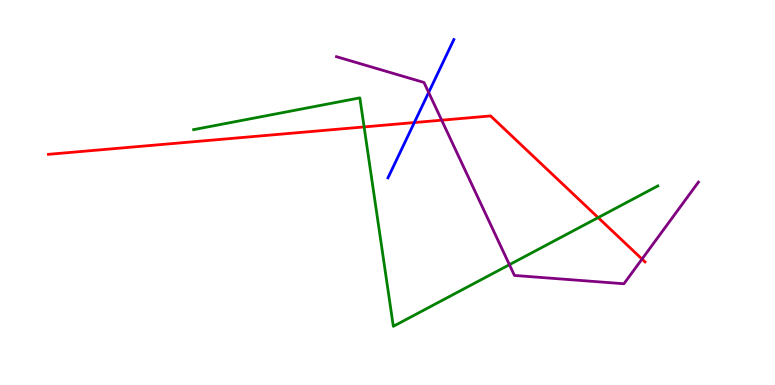[{'lines': ['blue', 'red'], 'intersections': [{'x': 5.35, 'y': 6.82}]}, {'lines': ['green', 'red'], 'intersections': [{'x': 4.7, 'y': 6.7}, {'x': 7.72, 'y': 4.35}]}, {'lines': ['purple', 'red'], 'intersections': [{'x': 5.7, 'y': 6.88}, {'x': 8.28, 'y': 3.27}]}, {'lines': ['blue', 'green'], 'intersections': []}, {'lines': ['blue', 'purple'], 'intersections': [{'x': 5.53, 'y': 7.6}]}, {'lines': ['green', 'purple'], 'intersections': [{'x': 6.57, 'y': 3.12}]}]